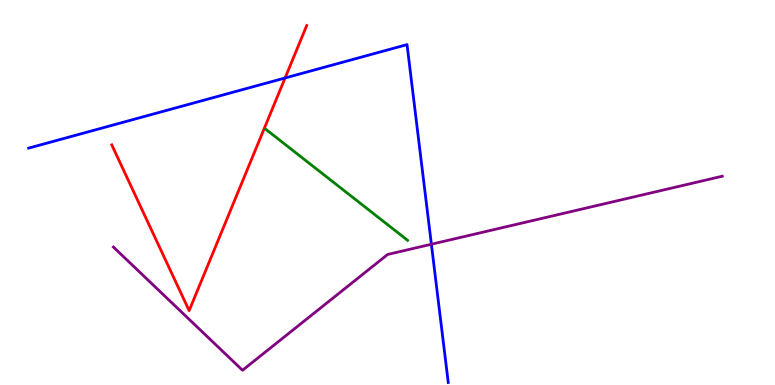[{'lines': ['blue', 'red'], 'intersections': [{'x': 3.68, 'y': 7.97}]}, {'lines': ['green', 'red'], 'intersections': []}, {'lines': ['purple', 'red'], 'intersections': []}, {'lines': ['blue', 'green'], 'intersections': []}, {'lines': ['blue', 'purple'], 'intersections': [{'x': 5.57, 'y': 3.66}]}, {'lines': ['green', 'purple'], 'intersections': []}]